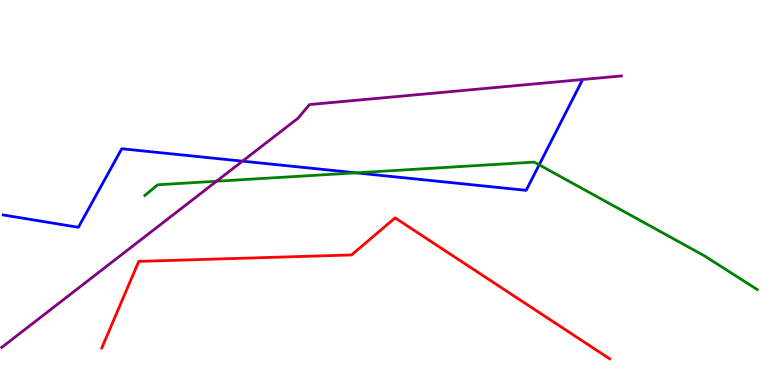[{'lines': ['blue', 'red'], 'intersections': []}, {'lines': ['green', 'red'], 'intersections': []}, {'lines': ['purple', 'red'], 'intersections': []}, {'lines': ['blue', 'green'], 'intersections': [{'x': 4.59, 'y': 5.51}, {'x': 6.96, 'y': 5.72}]}, {'lines': ['blue', 'purple'], 'intersections': [{'x': 3.13, 'y': 5.81}]}, {'lines': ['green', 'purple'], 'intersections': [{'x': 2.79, 'y': 5.29}]}]